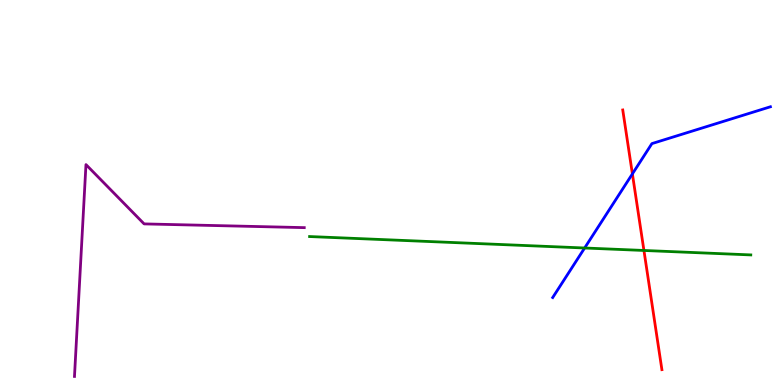[{'lines': ['blue', 'red'], 'intersections': [{'x': 8.16, 'y': 5.48}]}, {'lines': ['green', 'red'], 'intersections': [{'x': 8.31, 'y': 3.49}]}, {'lines': ['purple', 'red'], 'intersections': []}, {'lines': ['blue', 'green'], 'intersections': [{'x': 7.54, 'y': 3.56}]}, {'lines': ['blue', 'purple'], 'intersections': []}, {'lines': ['green', 'purple'], 'intersections': []}]